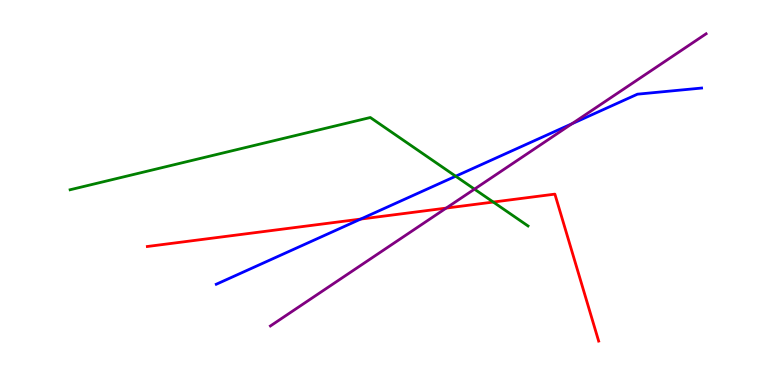[{'lines': ['blue', 'red'], 'intersections': [{'x': 4.65, 'y': 4.31}]}, {'lines': ['green', 'red'], 'intersections': [{'x': 6.36, 'y': 4.75}]}, {'lines': ['purple', 'red'], 'intersections': [{'x': 5.76, 'y': 4.59}]}, {'lines': ['blue', 'green'], 'intersections': [{'x': 5.88, 'y': 5.42}]}, {'lines': ['blue', 'purple'], 'intersections': [{'x': 7.38, 'y': 6.79}]}, {'lines': ['green', 'purple'], 'intersections': [{'x': 6.12, 'y': 5.09}]}]